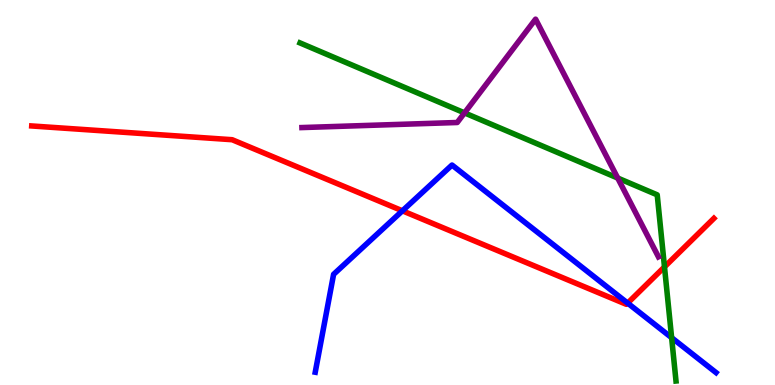[{'lines': ['blue', 'red'], 'intersections': [{'x': 5.19, 'y': 4.52}, {'x': 8.1, 'y': 2.13}]}, {'lines': ['green', 'red'], 'intersections': [{'x': 8.57, 'y': 3.07}]}, {'lines': ['purple', 'red'], 'intersections': []}, {'lines': ['blue', 'green'], 'intersections': [{'x': 8.67, 'y': 1.23}]}, {'lines': ['blue', 'purple'], 'intersections': []}, {'lines': ['green', 'purple'], 'intersections': [{'x': 5.99, 'y': 7.07}, {'x': 7.97, 'y': 5.38}]}]